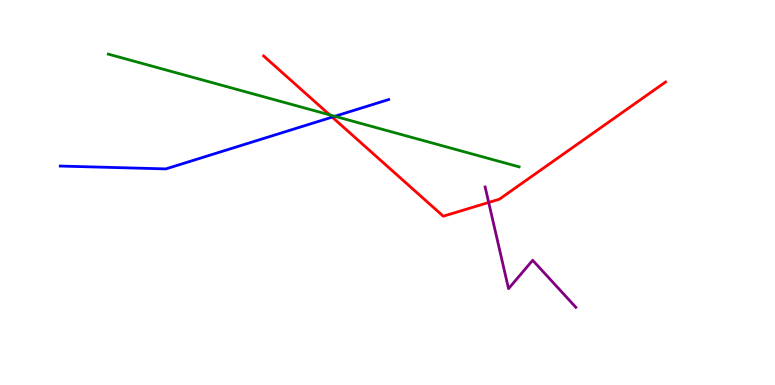[{'lines': ['blue', 'red'], 'intersections': [{'x': 4.29, 'y': 6.96}]}, {'lines': ['green', 'red'], 'intersections': [{'x': 4.25, 'y': 7.02}]}, {'lines': ['purple', 'red'], 'intersections': [{'x': 6.31, 'y': 4.74}]}, {'lines': ['blue', 'green'], 'intersections': [{'x': 4.32, 'y': 6.98}]}, {'lines': ['blue', 'purple'], 'intersections': []}, {'lines': ['green', 'purple'], 'intersections': []}]